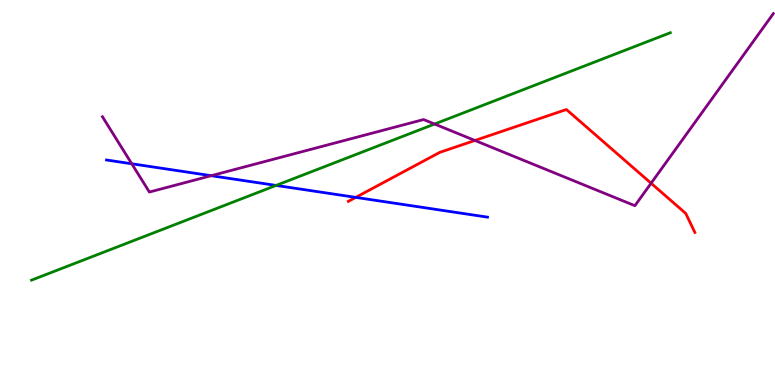[{'lines': ['blue', 'red'], 'intersections': [{'x': 4.59, 'y': 4.87}]}, {'lines': ['green', 'red'], 'intersections': []}, {'lines': ['purple', 'red'], 'intersections': [{'x': 6.13, 'y': 6.35}, {'x': 8.4, 'y': 5.24}]}, {'lines': ['blue', 'green'], 'intersections': [{'x': 3.56, 'y': 5.18}]}, {'lines': ['blue', 'purple'], 'intersections': [{'x': 1.7, 'y': 5.75}, {'x': 2.73, 'y': 5.44}]}, {'lines': ['green', 'purple'], 'intersections': [{'x': 5.61, 'y': 6.78}]}]